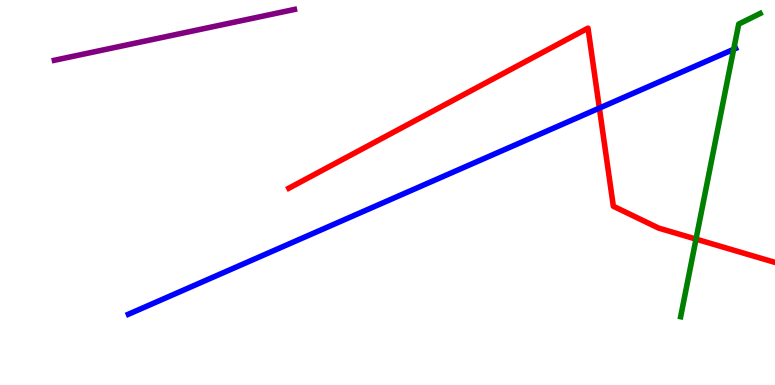[{'lines': ['blue', 'red'], 'intersections': [{'x': 7.73, 'y': 7.19}]}, {'lines': ['green', 'red'], 'intersections': [{'x': 8.98, 'y': 3.79}]}, {'lines': ['purple', 'red'], 'intersections': []}, {'lines': ['blue', 'green'], 'intersections': [{'x': 9.47, 'y': 8.72}]}, {'lines': ['blue', 'purple'], 'intersections': []}, {'lines': ['green', 'purple'], 'intersections': []}]